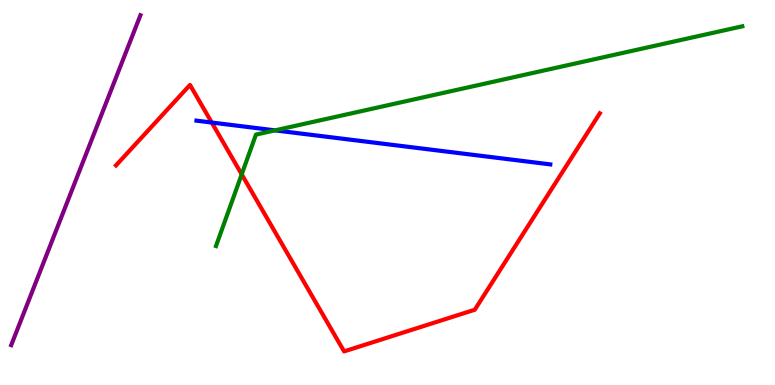[{'lines': ['blue', 'red'], 'intersections': [{'x': 2.73, 'y': 6.82}]}, {'lines': ['green', 'red'], 'intersections': [{'x': 3.12, 'y': 5.47}]}, {'lines': ['purple', 'red'], 'intersections': []}, {'lines': ['blue', 'green'], 'intersections': [{'x': 3.55, 'y': 6.61}]}, {'lines': ['blue', 'purple'], 'intersections': []}, {'lines': ['green', 'purple'], 'intersections': []}]